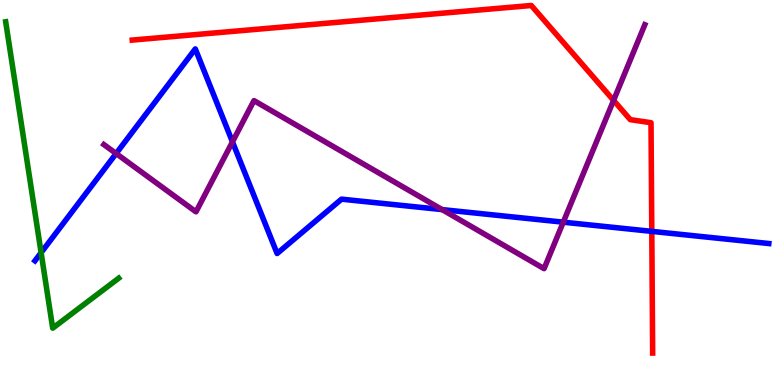[{'lines': ['blue', 'red'], 'intersections': [{'x': 8.41, 'y': 3.99}]}, {'lines': ['green', 'red'], 'intersections': []}, {'lines': ['purple', 'red'], 'intersections': [{'x': 7.92, 'y': 7.39}]}, {'lines': ['blue', 'green'], 'intersections': [{'x': 0.53, 'y': 3.44}]}, {'lines': ['blue', 'purple'], 'intersections': [{'x': 1.5, 'y': 6.01}, {'x': 3.0, 'y': 6.32}, {'x': 5.7, 'y': 4.56}, {'x': 7.27, 'y': 4.23}]}, {'lines': ['green', 'purple'], 'intersections': []}]